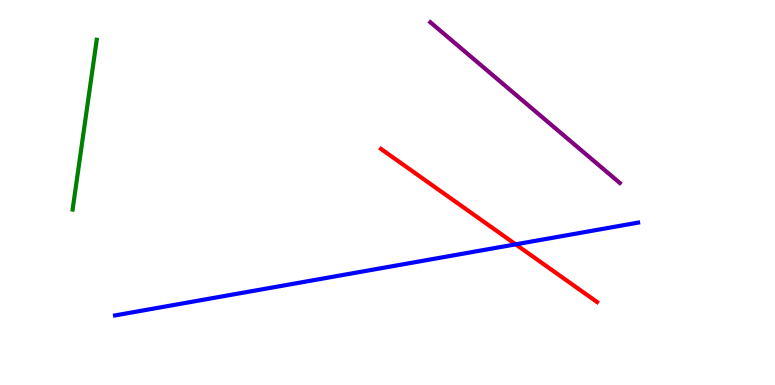[{'lines': ['blue', 'red'], 'intersections': [{'x': 6.65, 'y': 3.65}]}, {'lines': ['green', 'red'], 'intersections': []}, {'lines': ['purple', 'red'], 'intersections': []}, {'lines': ['blue', 'green'], 'intersections': []}, {'lines': ['blue', 'purple'], 'intersections': []}, {'lines': ['green', 'purple'], 'intersections': []}]